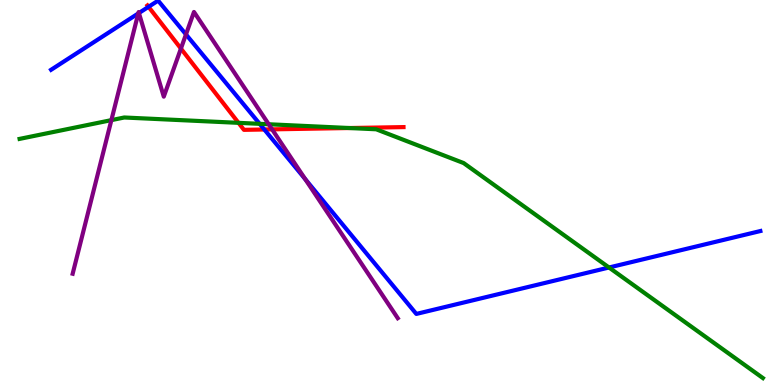[{'lines': ['blue', 'red'], 'intersections': [{'x': 1.92, 'y': 9.82}, {'x': 3.41, 'y': 6.64}]}, {'lines': ['green', 'red'], 'intersections': [{'x': 3.08, 'y': 6.81}, {'x': 4.51, 'y': 6.67}]}, {'lines': ['purple', 'red'], 'intersections': [{'x': 2.33, 'y': 8.74}, {'x': 3.51, 'y': 6.64}]}, {'lines': ['blue', 'green'], 'intersections': [{'x': 3.35, 'y': 6.78}, {'x': 7.86, 'y': 3.05}]}, {'lines': ['blue', 'purple'], 'intersections': [{'x': 1.78, 'y': 9.65}, {'x': 1.79, 'y': 9.66}, {'x': 2.4, 'y': 9.11}, {'x': 3.94, 'y': 5.35}]}, {'lines': ['green', 'purple'], 'intersections': [{'x': 1.44, 'y': 6.88}, {'x': 3.47, 'y': 6.77}]}]